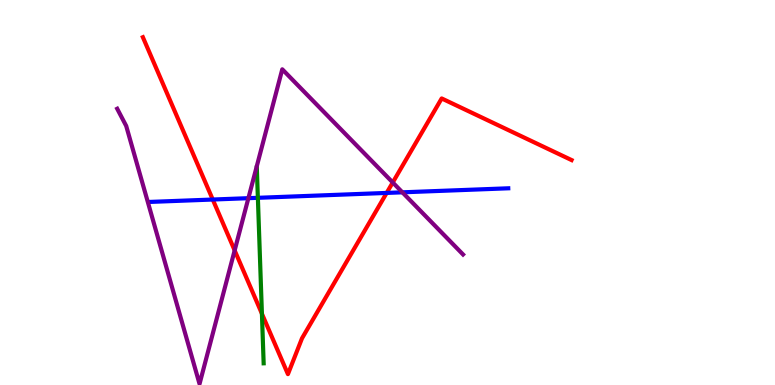[{'lines': ['blue', 'red'], 'intersections': [{'x': 2.75, 'y': 4.82}, {'x': 4.99, 'y': 4.99}]}, {'lines': ['green', 'red'], 'intersections': [{'x': 3.38, 'y': 1.85}]}, {'lines': ['purple', 'red'], 'intersections': [{'x': 3.03, 'y': 3.5}, {'x': 5.07, 'y': 5.26}]}, {'lines': ['blue', 'green'], 'intersections': [{'x': 3.33, 'y': 4.86}]}, {'lines': ['blue', 'purple'], 'intersections': [{'x': 3.21, 'y': 4.85}, {'x': 5.19, 'y': 5.0}]}, {'lines': ['green', 'purple'], 'intersections': []}]